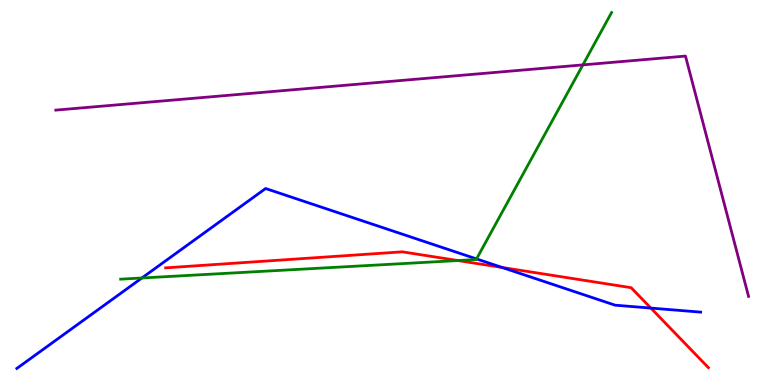[{'lines': ['blue', 'red'], 'intersections': [{'x': 6.48, 'y': 3.05}, {'x': 8.4, 'y': 2.0}]}, {'lines': ['green', 'red'], 'intersections': [{'x': 5.91, 'y': 3.23}]}, {'lines': ['purple', 'red'], 'intersections': []}, {'lines': ['blue', 'green'], 'intersections': [{'x': 1.83, 'y': 2.78}, {'x': 6.15, 'y': 3.27}]}, {'lines': ['blue', 'purple'], 'intersections': []}, {'lines': ['green', 'purple'], 'intersections': [{'x': 7.52, 'y': 8.31}]}]